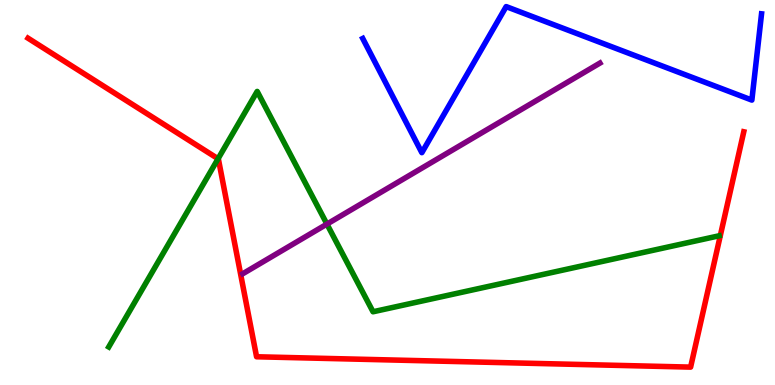[{'lines': ['blue', 'red'], 'intersections': []}, {'lines': ['green', 'red'], 'intersections': [{'x': 2.81, 'y': 5.88}]}, {'lines': ['purple', 'red'], 'intersections': []}, {'lines': ['blue', 'green'], 'intersections': []}, {'lines': ['blue', 'purple'], 'intersections': []}, {'lines': ['green', 'purple'], 'intersections': [{'x': 4.22, 'y': 4.18}]}]